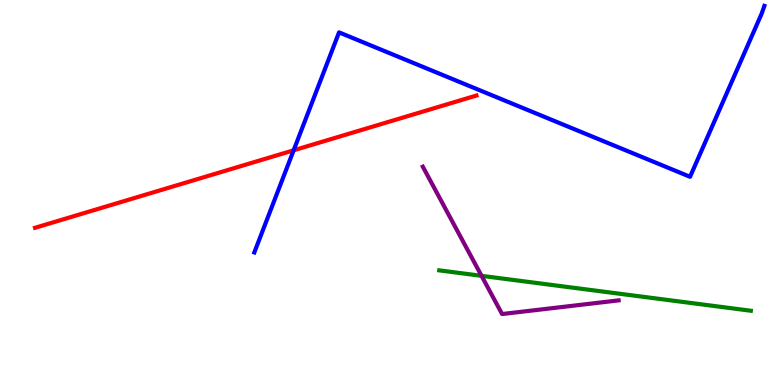[{'lines': ['blue', 'red'], 'intersections': [{'x': 3.79, 'y': 6.1}]}, {'lines': ['green', 'red'], 'intersections': []}, {'lines': ['purple', 'red'], 'intersections': []}, {'lines': ['blue', 'green'], 'intersections': []}, {'lines': ['blue', 'purple'], 'intersections': []}, {'lines': ['green', 'purple'], 'intersections': [{'x': 6.21, 'y': 2.84}]}]